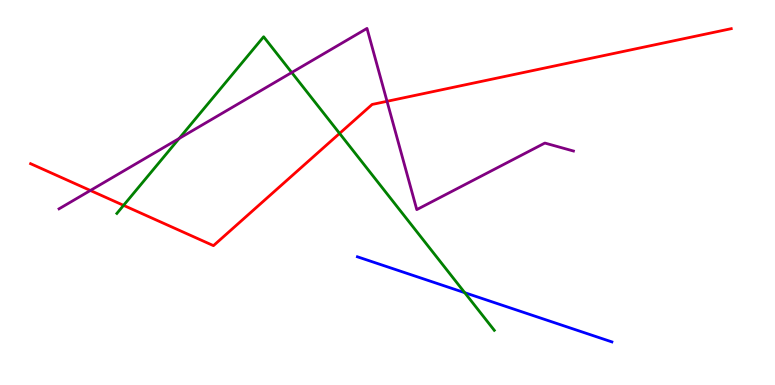[{'lines': ['blue', 'red'], 'intersections': []}, {'lines': ['green', 'red'], 'intersections': [{'x': 1.59, 'y': 4.67}, {'x': 4.38, 'y': 6.53}]}, {'lines': ['purple', 'red'], 'intersections': [{'x': 1.17, 'y': 5.05}, {'x': 4.99, 'y': 7.37}]}, {'lines': ['blue', 'green'], 'intersections': [{'x': 6.0, 'y': 2.4}]}, {'lines': ['blue', 'purple'], 'intersections': []}, {'lines': ['green', 'purple'], 'intersections': [{'x': 2.31, 'y': 6.4}, {'x': 3.76, 'y': 8.12}]}]